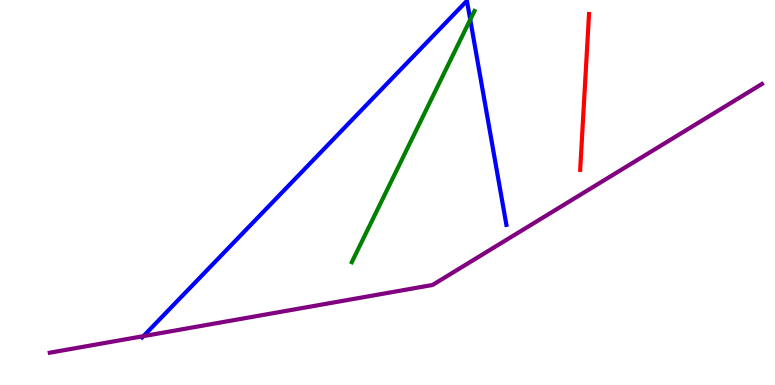[{'lines': ['blue', 'red'], 'intersections': []}, {'lines': ['green', 'red'], 'intersections': []}, {'lines': ['purple', 'red'], 'intersections': []}, {'lines': ['blue', 'green'], 'intersections': [{'x': 6.07, 'y': 9.49}]}, {'lines': ['blue', 'purple'], 'intersections': [{'x': 1.85, 'y': 1.27}]}, {'lines': ['green', 'purple'], 'intersections': []}]